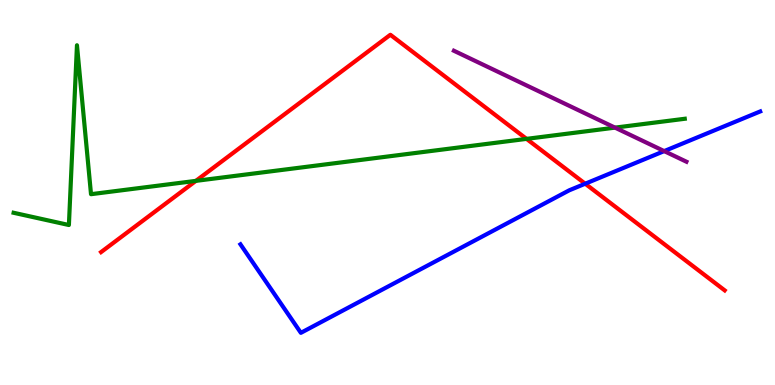[{'lines': ['blue', 'red'], 'intersections': [{'x': 7.55, 'y': 5.23}]}, {'lines': ['green', 'red'], 'intersections': [{'x': 2.53, 'y': 5.3}, {'x': 6.79, 'y': 6.39}]}, {'lines': ['purple', 'red'], 'intersections': []}, {'lines': ['blue', 'green'], 'intersections': []}, {'lines': ['blue', 'purple'], 'intersections': [{'x': 8.57, 'y': 6.08}]}, {'lines': ['green', 'purple'], 'intersections': [{'x': 7.94, 'y': 6.68}]}]